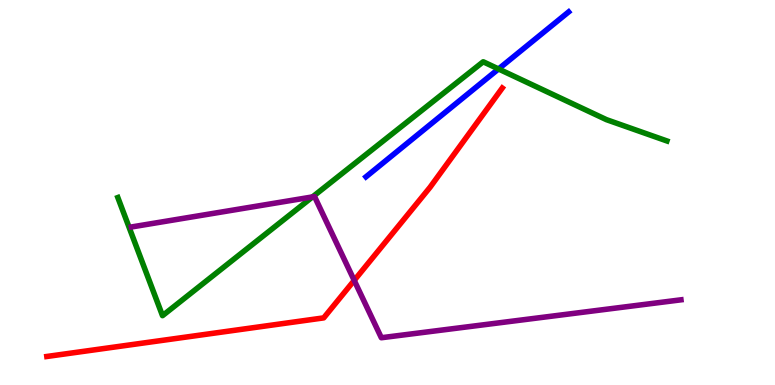[{'lines': ['blue', 'red'], 'intersections': []}, {'lines': ['green', 'red'], 'intersections': []}, {'lines': ['purple', 'red'], 'intersections': [{'x': 4.57, 'y': 2.72}]}, {'lines': ['blue', 'green'], 'intersections': [{'x': 6.43, 'y': 8.21}]}, {'lines': ['blue', 'purple'], 'intersections': []}, {'lines': ['green', 'purple'], 'intersections': [{'x': 4.03, 'y': 4.89}]}]